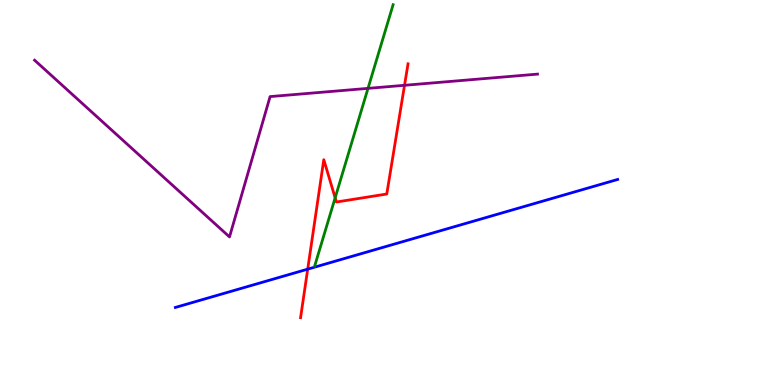[{'lines': ['blue', 'red'], 'intersections': [{'x': 3.97, 'y': 3.01}]}, {'lines': ['green', 'red'], 'intersections': [{'x': 4.32, 'y': 4.86}]}, {'lines': ['purple', 'red'], 'intersections': [{'x': 5.22, 'y': 7.78}]}, {'lines': ['blue', 'green'], 'intersections': []}, {'lines': ['blue', 'purple'], 'intersections': []}, {'lines': ['green', 'purple'], 'intersections': [{'x': 4.75, 'y': 7.7}]}]